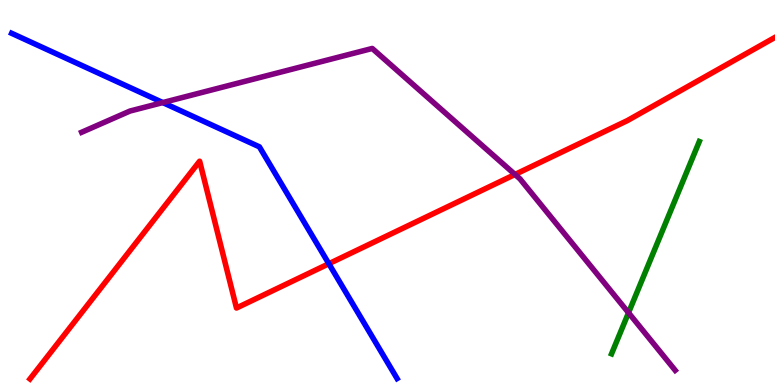[{'lines': ['blue', 'red'], 'intersections': [{'x': 4.24, 'y': 3.15}]}, {'lines': ['green', 'red'], 'intersections': []}, {'lines': ['purple', 'red'], 'intersections': [{'x': 6.65, 'y': 5.47}]}, {'lines': ['blue', 'green'], 'intersections': []}, {'lines': ['blue', 'purple'], 'intersections': [{'x': 2.1, 'y': 7.34}]}, {'lines': ['green', 'purple'], 'intersections': [{'x': 8.11, 'y': 1.88}]}]